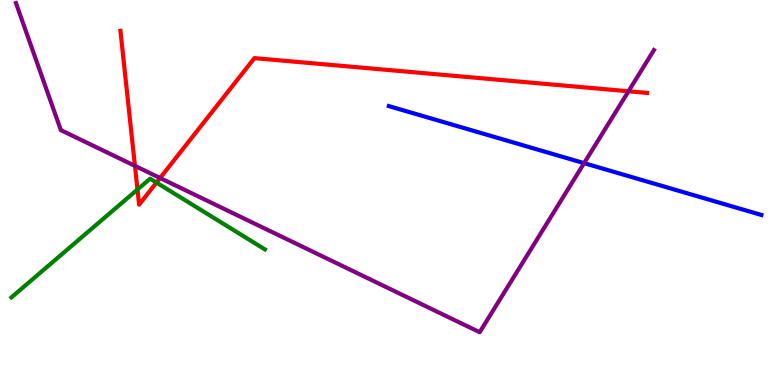[{'lines': ['blue', 'red'], 'intersections': []}, {'lines': ['green', 'red'], 'intersections': [{'x': 1.77, 'y': 5.08}, {'x': 2.02, 'y': 5.26}]}, {'lines': ['purple', 'red'], 'intersections': [{'x': 1.74, 'y': 5.69}, {'x': 2.07, 'y': 5.38}, {'x': 8.11, 'y': 7.63}]}, {'lines': ['blue', 'green'], 'intersections': []}, {'lines': ['blue', 'purple'], 'intersections': [{'x': 7.54, 'y': 5.76}]}, {'lines': ['green', 'purple'], 'intersections': []}]